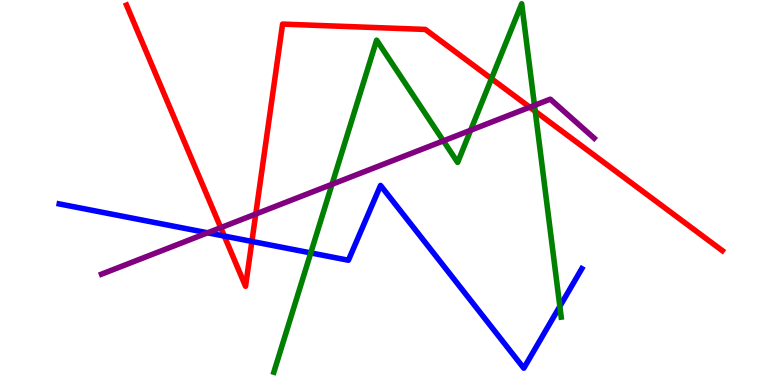[{'lines': ['blue', 'red'], 'intersections': [{'x': 2.89, 'y': 3.87}, {'x': 3.25, 'y': 3.73}]}, {'lines': ['green', 'red'], 'intersections': [{'x': 6.34, 'y': 7.96}, {'x': 6.91, 'y': 7.11}]}, {'lines': ['purple', 'red'], 'intersections': [{'x': 2.85, 'y': 4.09}, {'x': 3.3, 'y': 4.44}, {'x': 6.84, 'y': 7.22}]}, {'lines': ['blue', 'green'], 'intersections': [{'x': 4.01, 'y': 3.43}, {'x': 7.22, 'y': 2.04}]}, {'lines': ['blue', 'purple'], 'intersections': [{'x': 2.68, 'y': 3.95}]}, {'lines': ['green', 'purple'], 'intersections': [{'x': 4.28, 'y': 5.21}, {'x': 5.72, 'y': 6.34}, {'x': 6.07, 'y': 6.62}, {'x': 6.9, 'y': 7.26}]}]